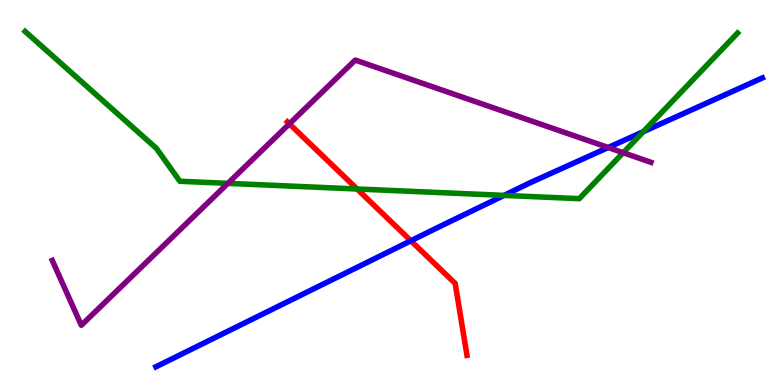[{'lines': ['blue', 'red'], 'intersections': [{'x': 5.3, 'y': 3.75}]}, {'lines': ['green', 'red'], 'intersections': [{'x': 4.61, 'y': 5.09}]}, {'lines': ['purple', 'red'], 'intersections': [{'x': 3.73, 'y': 6.78}]}, {'lines': ['blue', 'green'], 'intersections': [{'x': 6.5, 'y': 4.92}, {'x': 8.3, 'y': 6.58}]}, {'lines': ['blue', 'purple'], 'intersections': [{'x': 7.85, 'y': 6.17}]}, {'lines': ['green', 'purple'], 'intersections': [{'x': 2.94, 'y': 5.24}, {'x': 8.04, 'y': 6.03}]}]